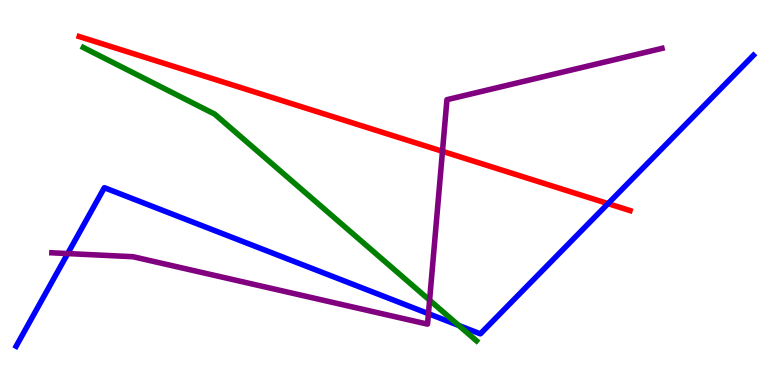[{'lines': ['blue', 'red'], 'intersections': [{'x': 7.85, 'y': 4.71}]}, {'lines': ['green', 'red'], 'intersections': []}, {'lines': ['purple', 'red'], 'intersections': [{'x': 5.71, 'y': 6.07}]}, {'lines': ['blue', 'green'], 'intersections': [{'x': 5.92, 'y': 1.55}]}, {'lines': ['blue', 'purple'], 'intersections': [{'x': 0.874, 'y': 3.41}, {'x': 5.53, 'y': 1.85}]}, {'lines': ['green', 'purple'], 'intersections': [{'x': 5.54, 'y': 2.2}]}]